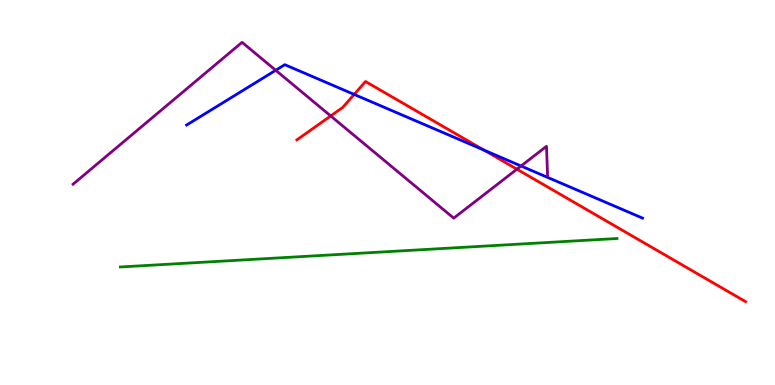[{'lines': ['blue', 'red'], 'intersections': [{'x': 4.57, 'y': 7.55}, {'x': 6.24, 'y': 6.1}]}, {'lines': ['green', 'red'], 'intersections': []}, {'lines': ['purple', 'red'], 'intersections': [{'x': 4.27, 'y': 6.99}, {'x': 6.67, 'y': 5.61}]}, {'lines': ['blue', 'green'], 'intersections': []}, {'lines': ['blue', 'purple'], 'intersections': [{'x': 3.56, 'y': 8.17}, {'x': 6.72, 'y': 5.69}]}, {'lines': ['green', 'purple'], 'intersections': []}]